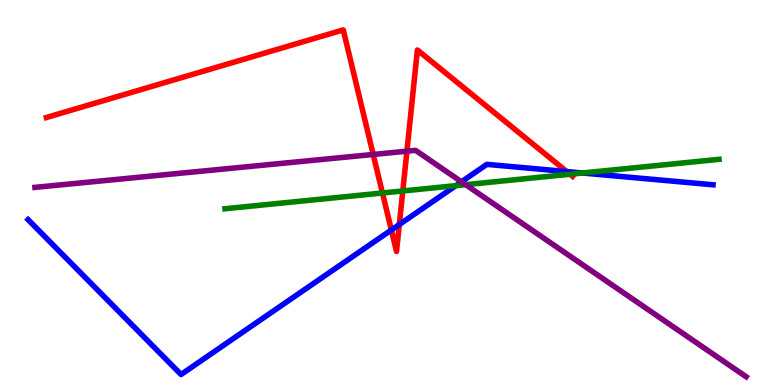[{'lines': ['blue', 'red'], 'intersections': [{'x': 5.05, 'y': 4.03}, {'x': 5.15, 'y': 4.17}, {'x': 7.31, 'y': 5.54}]}, {'lines': ['green', 'red'], 'intersections': [{'x': 4.94, 'y': 4.99}, {'x': 5.2, 'y': 5.04}, {'x': 7.36, 'y': 5.47}]}, {'lines': ['purple', 'red'], 'intersections': [{'x': 4.82, 'y': 5.99}, {'x': 5.25, 'y': 6.07}]}, {'lines': ['blue', 'green'], 'intersections': [{'x': 5.88, 'y': 5.18}, {'x': 7.52, 'y': 5.51}]}, {'lines': ['blue', 'purple'], 'intersections': [{'x': 5.95, 'y': 5.28}]}, {'lines': ['green', 'purple'], 'intersections': [{'x': 6.01, 'y': 5.2}]}]